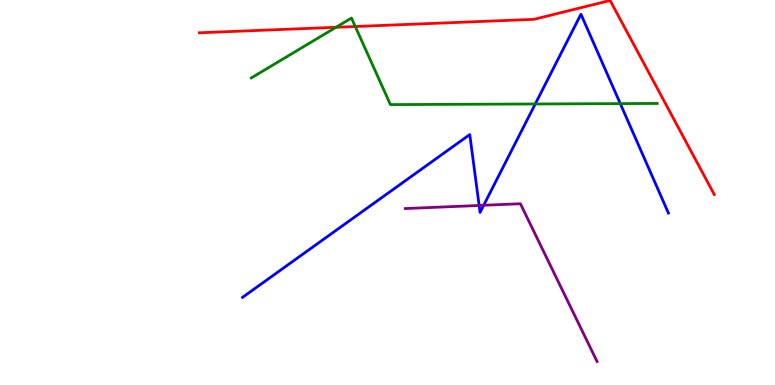[{'lines': ['blue', 'red'], 'intersections': []}, {'lines': ['green', 'red'], 'intersections': [{'x': 4.34, 'y': 9.29}, {'x': 4.58, 'y': 9.31}]}, {'lines': ['purple', 'red'], 'intersections': []}, {'lines': ['blue', 'green'], 'intersections': [{'x': 6.91, 'y': 7.3}, {'x': 8.0, 'y': 7.31}]}, {'lines': ['blue', 'purple'], 'intersections': [{'x': 6.18, 'y': 4.66}, {'x': 6.24, 'y': 4.67}]}, {'lines': ['green', 'purple'], 'intersections': []}]